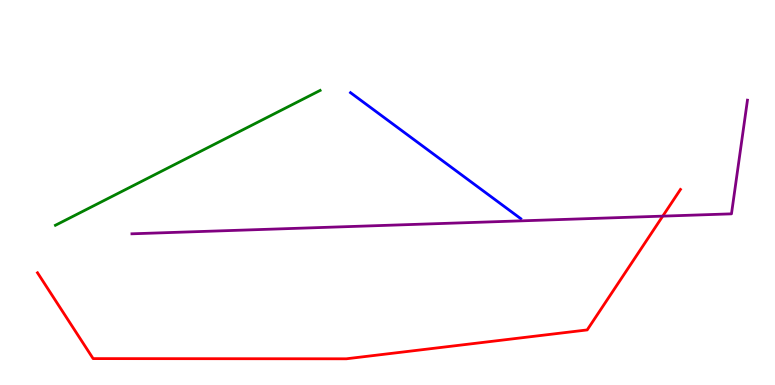[{'lines': ['blue', 'red'], 'intersections': []}, {'lines': ['green', 'red'], 'intersections': []}, {'lines': ['purple', 'red'], 'intersections': [{'x': 8.55, 'y': 4.39}]}, {'lines': ['blue', 'green'], 'intersections': []}, {'lines': ['blue', 'purple'], 'intersections': []}, {'lines': ['green', 'purple'], 'intersections': []}]